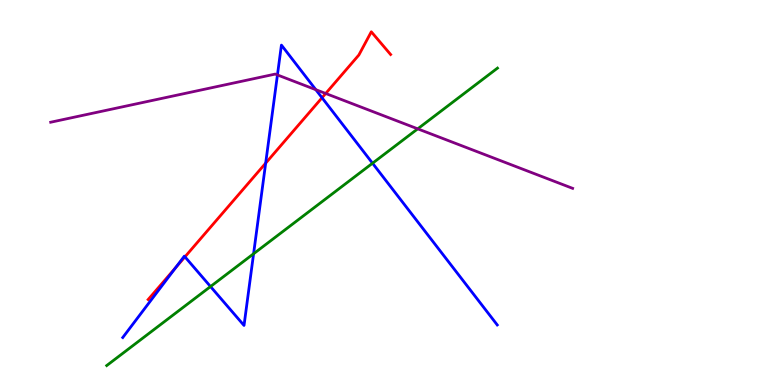[{'lines': ['blue', 'red'], 'intersections': [{'x': 2.27, 'y': 3.05}, {'x': 2.39, 'y': 3.33}, {'x': 3.43, 'y': 5.76}, {'x': 4.16, 'y': 7.46}]}, {'lines': ['green', 'red'], 'intersections': []}, {'lines': ['purple', 'red'], 'intersections': [{'x': 4.2, 'y': 7.57}]}, {'lines': ['blue', 'green'], 'intersections': [{'x': 2.72, 'y': 2.56}, {'x': 3.27, 'y': 3.41}, {'x': 4.81, 'y': 5.76}]}, {'lines': ['blue', 'purple'], 'intersections': [{'x': 3.58, 'y': 8.05}, {'x': 4.08, 'y': 7.67}]}, {'lines': ['green', 'purple'], 'intersections': [{'x': 5.39, 'y': 6.65}]}]